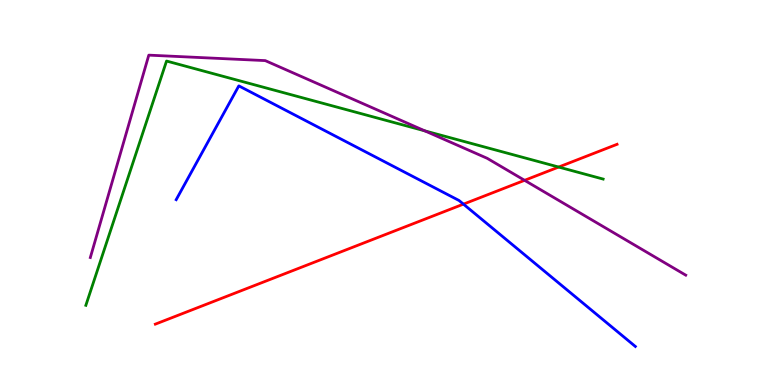[{'lines': ['blue', 'red'], 'intersections': [{'x': 5.98, 'y': 4.7}]}, {'lines': ['green', 'red'], 'intersections': [{'x': 7.21, 'y': 5.66}]}, {'lines': ['purple', 'red'], 'intersections': [{'x': 6.77, 'y': 5.32}]}, {'lines': ['blue', 'green'], 'intersections': []}, {'lines': ['blue', 'purple'], 'intersections': []}, {'lines': ['green', 'purple'], 'intersections': [{'x': 5.48, 'y': 6.6}]}]